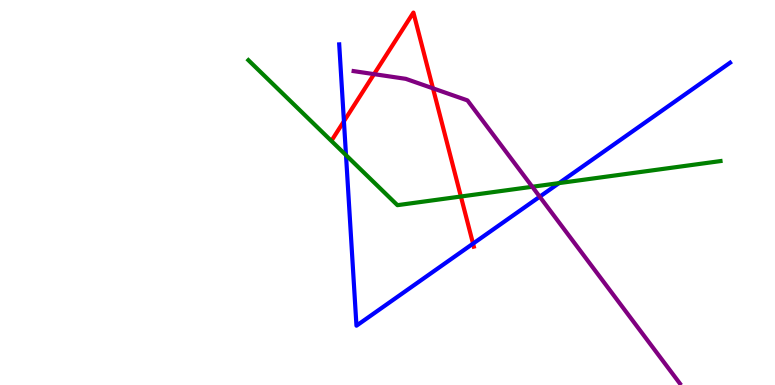[{'lines': ['blue', 'red'], 'intersections': [{'x': 4.44, 'y': 6.85}, {'x': 6.1, 'y': 3.67}]}, {'lines': ['green', 'red'], 'intersections': [{'x': 5.95, 'y': 4.9}]}, {'lines': ['purple', 'red'], 'intersections': [{'x': 4.83, 'y': 8.07}, {'x': 5.59, 'y': 7.71}]}, {'lines': ['blue', 'green'], 'intersections': [{'x': 4.46, 'y': 5.97}, {'x': 7.21, 'y': 5.24}]}, {'lines': ['blue', 'purple'], 'intersections': [{'x': 6.96, 'y': 4.89}]}, {'lines': ['green', 'purple'], 'intersections': [{'x': 6.87, 'y': 5.15}]}]